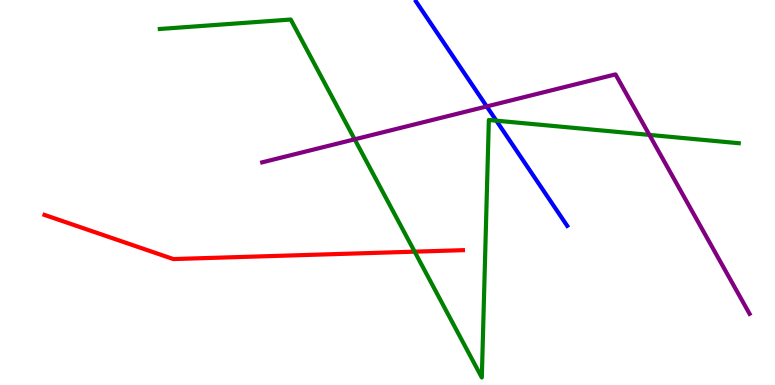[{'lines': ['blue', 'red'], 'intersections': []}, {'lines': ['green', 'red'], 'intersections': [{'x': 5.35, 'y': 3.46}]}, {'lines': ['purple', 'red'], 'intersections': []}, {'lines': ['blue', 'green'], 'intersections': [{'x': 6.4, 'y': 6.87}]}, {'lines': ['blue', 'purple'], 'intersections': [{'x': 6.28, 'y': 7.24}]}, {'lines': ['green', 'purple'], 'intersections': [{'x': 4.58, 'y': 6.38}, {'x': 8.38, 'y': 6.5}]}]